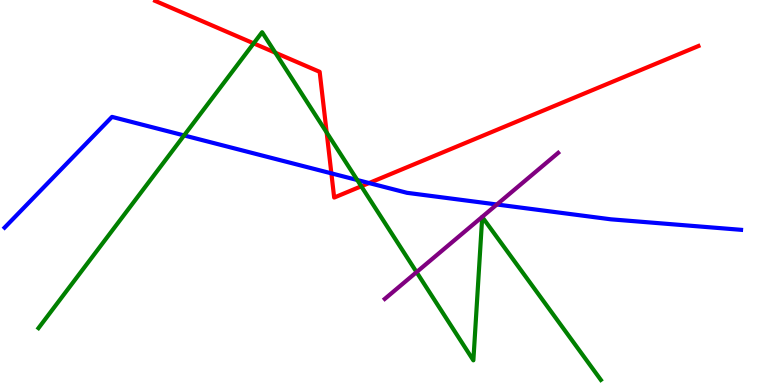[{'lines': ['blue', 'red'], 'intersections': [{'x': 4.28, 'y': 5.5}, {'x': 4.76, 'y': 5.25}]}, {'lines': ['green', 'red'], 'intersections': [{'x': 3.27, 'y': 8.87}, {'x': 3.55, 'y': 8.63}, {'x': 4.21, 'y': 6.56}, {'x': 4.66, 'y': 5.16}]}, {'lines': ['purple', 'red'], 'intersections': []}, {'lines': ['blue', 'green'], 'intersections': [{'x': 2.38, 'y': 6.48}, {'x': 4.61, 'y': 5.32}]}, {'lines': ['blue', 'purple'], 'intersections': [{'x': 6.41, 'y': 4.69}]}, {'lines': ['green', 'purple'], 'intersections': [{'x': 5.38, 'y': 2.93}]}]